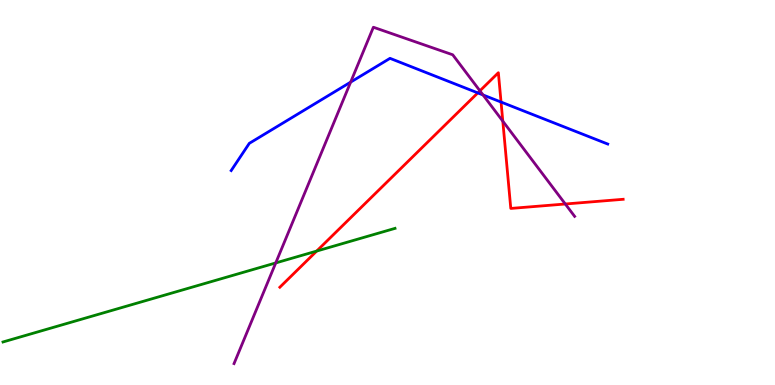[{'lines': ['blue', 'red'], 'intersections': [{'x': 6.17, 'y': 7.59}, {'x': 6.47, 'y': 7.35}]}, {'lines': ['green', 'red'], 'intersections': [{'x': 4.09, 'y': 3.48}]}, {'lines': ['purple', 'red'], 'intersections': [{'x': 6.19, 'y': 7.64}, {'x': 6.49, 'y': 6.85}, {'x': 7.29, 'y': 4.7}]}, {'lines': ['blue', 'green'], 'intersections': []}, {'lines': ['blue', 'purple'], 'intersections': [{'x': 4.52, 'y': 7.87}, {'x': 6.23, 'y': 7.53}]}, {'lines': ['green', 'purple'], 'intersections': [{'x': 3.56, 'y': 3.17}]}]